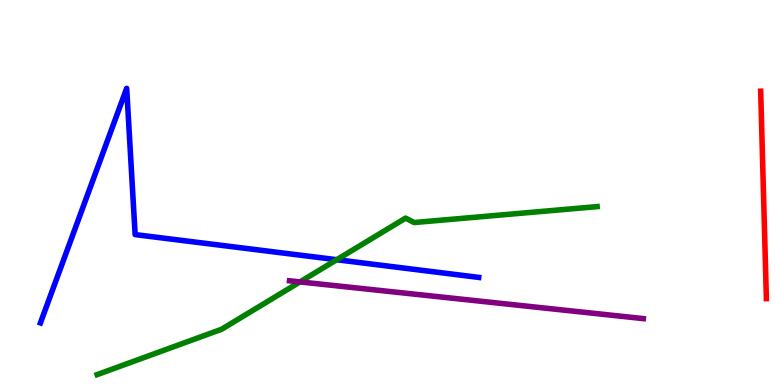[{'lines': ['blue', 'red'], 'intersections': []}, {'lines': ['green', 'red'], 'intersections': []}, {'lines': ['purple', 'red'], 'intersections': []}, {'lines': ['blue', 'green'], 'intersections': [{'x': 4.34, 'y': 3.25}]}, {'lines': ['blue', 'purple'], 'intersections': []}, {'lines': ['green', 'purple'], 'intersections': [{'x': 3.87, 'y': 2.68}]}]